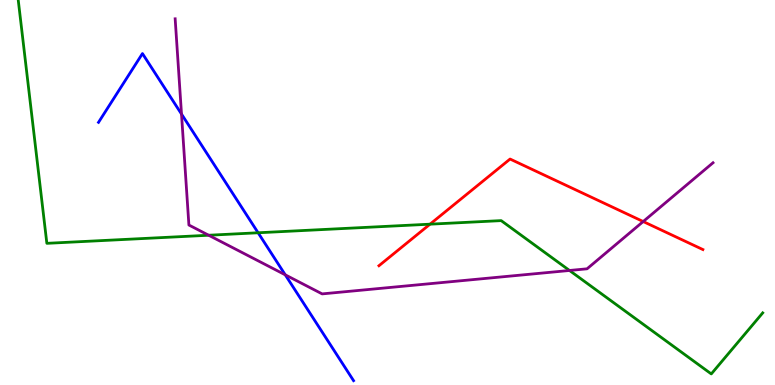[{'lines': ['blue', 'red'], 'intersections': []}, {'lines': ['green', 'red'], 'intersections': [{'x': 5.55, 'y': 4.18}]}, {'lines': ['purple', 'red'], 'intersections': [{'x': 8.3, 'y': 4.25}]}, {'lines': ['blue', 'green'], 'intersections': [{'x': 3.33, 'y': 3.95}]}, {'lines': ['blue', 'purple'], 'intersections': [{'x': 2.34, 'y': 7.04}, {'x': 3.68, 'y': 2.86}]}, {'lines': ['green', 'purple'], 'intersections': [{'x': 2.69, 'y': 3.89}, {'x': 7.35, 'y': 2.97}]}]